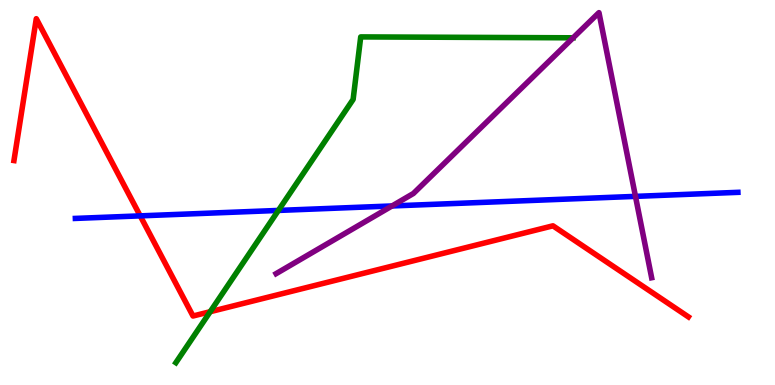[{'lines': ['blue', 'red'], 'intersections': [{'x': 1.81, 'y': 4.39}]}, {'lines': ['green', 'red'], 'intersections': [{'x': 2.71, 'y': 1.9}]}, {'lines': ['purple', 'red'], 'intersections': []}, {'lines': ['blue', 'green'], 'intersections': [{'x': 3.59, 'y': 4.53}]}, {'lines': ['blue', 'purple'], 'intersections': [{'x': 5.06, 'y': 4.65}, {'x': 8.2, 'y': 4.9}]}, {'lines': ['green', 'purple'], 'intersections': []}]